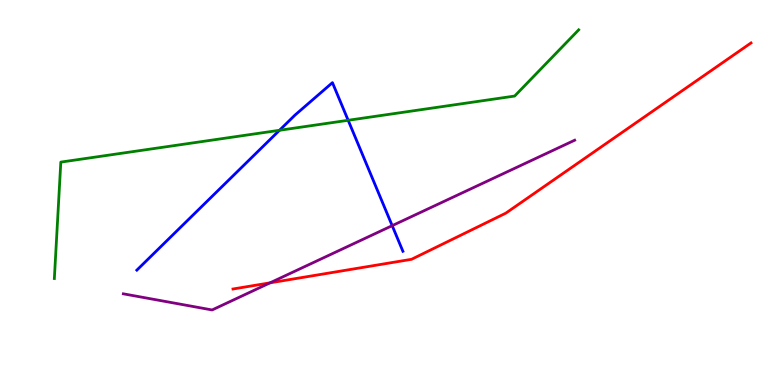[{'lines': ['blue', 'red'], 'intersections': []}, {'lines': ['green', 'red'], 'intersections': []}, {'lines': ['purple', 'red'], 'intersections': [{'x': 3.48, 'y': 2.65}]}, {'lines': ['blue', 'green'], 'intersections': [{'x': 3.61, 'y': 6.62}, {'x': 4.49, 'y': 6.88}]}, {'lines': ['blue', 'purple'], 'intersections': [{'x': 5.06, 'y': 4.14}]}, {'lines': ['green', 'purple'], 'intersections': []}]